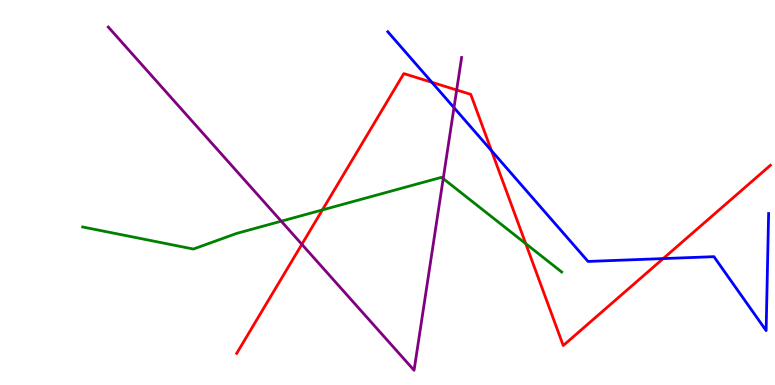[{'lines': ['blue', 'red'], 'intersections': [{'x': 5.57, 'y': 7.86}, {'x': 6.34, 'y': 6.09}, {'x': 8.56, 'y': 3.28}]}, {'lines': ['green', 'red'], 'intersections': [{'x': 4.16, 'y': 4.55}, {'x': 6.78, 'y': 3.67}]}, {'lines': ['purple', 'red'], 'intersections': [{'x': 3.89, 'y': 3.65}, {'x': 5.89, 'y': 7.66}]}, {'lines': ['blue', 'green'], 'intersections': []}, {'lines': ['blue', 'purple'], 'intersections': [{'x': 5.86, 'y': 7.2}]}, {'lines': ['green', 'purple'], 'intersections': [{'x': 3.63, 'y': 4.25}, {'x': 5.72, 'y': 5.36}]}]